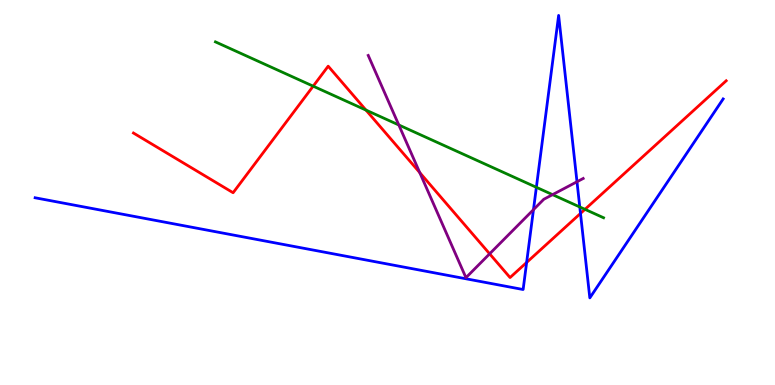[{'lines': ['blue', 'red'], 'intersections': [{'x': 6.8, 'y': 3.18}, {'x': 7.49, 'y': 4.46}]}, {'lines': ['green', 'red'], 'intersections': [{'x': 4.04, 'y': 7.76}, {'x': 4.72, 'y': 7.14}, {'x': 7.55, 'y': 4.56}]}, {'lines': ['purple', 'red'], 'intersections': [{'x': 5.42, 'y': 5.52}, {'x': 6.32, 'y': 3.41}]}, {'lines': ['blue', 'green'], 'intersections': [{'x': 6.92, 'y': 5.13}, {'x': 7.48, 'y': 4.62}]}, {'lines': ['blue', 'purple'], 'intersections': [{'x': 6.88, 'y': 4.55}, {'x': 7.45, 'y': 5.28}]}, {'lines': ['green', 'purple'], 'intersections': [{'x': 5.15, 'y': 6.75}, {'x': 7.13, 'y': 4.94}]}]